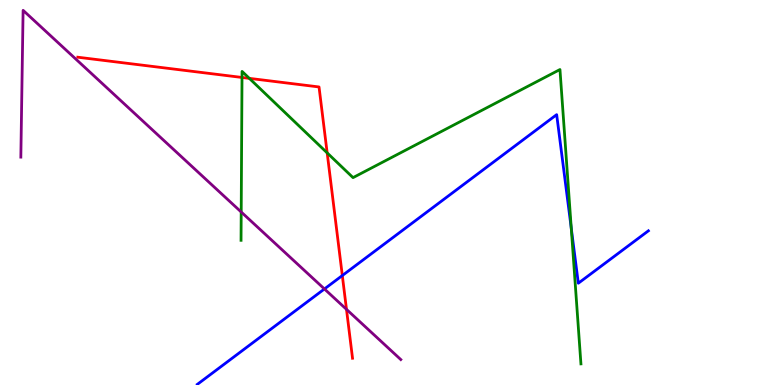[{'lines': ['blue', 'red'], 'intersections': [{'x': 4.42, 'y': 2.84}]}, {'lines': ['green', 'red'], 'intersections': [{'x': 3.12, 'y': 7.99}, {'x': 3.22, 'y': 7.96}, {'x': 4.22, 'y': 6.03}]}, {'lines': ['purple', 'red'], 'intersections': [{'x': 4.47, 'y': 1.96}]}, {'lines': ['blue', 'green'], 'intersections': [{'x': 7.37, 'y': 4.07}]}, {'lines': ['blue', 'purple'], 'intersections': [{'x': 4.19, 'y': 2.49}]}, {'lines': ['green', 'purple'], 'intersections': [{'x': 3.11, 'y': 4.49}]}]